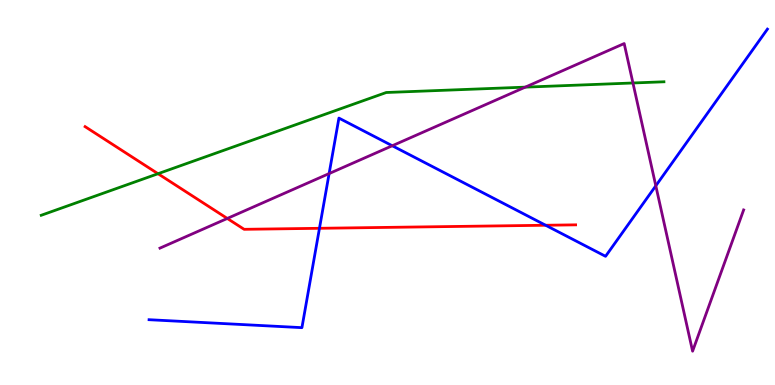[{'lines': ['blue', 'red'], 'intersections': [{'x': 4.12, 'y': 4.07}, {'x': 7.04, 'y': 4.15}]}, {'lines': ['green', 'red'], 'intersections': [{'x': 2.04, 'y': 5.49}]}, {'lines': ['purple', 'red'], 'intersections': [{'x': 2.93, 'y': 4.33}]}, {'lines': ['blue', 'green'], 'intersections': []}, {'lines': ['blue', 'purple'], 'intersections': [{'x': 4.25, 'y': 5.49}, {'x': 5.06, 'y': 6.21}, {'x': 8.46, 'y': 5.17}]}, {'lines': ['green', 'purple'], 'intersections': [{'x': 6.78, 'y': 7.74}, {'x': 8.17, 'y': 7.84}]}]